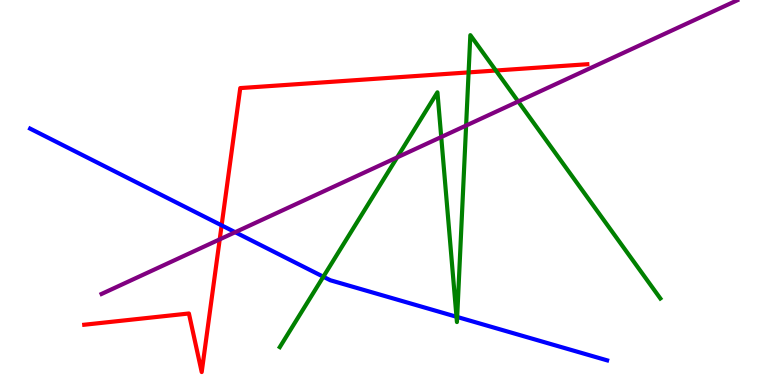[{'lines': ['blue', 'red'], 'intersections': [{'x': 2.86, 'y': 4.15}]}, {'lines': ['green', 'red'], 'intersections': [{'x': 6.05, 'y': 8.12}, {'x': 6.4, 'y': 8.17}]}, {'lines': ['purple', 'red'], 'intersections': [{'x': 2.84, 'y': 3.78}]}, {'lines': ['blue', 'green'], 'intersections': [{'x': 4.17, 'y': 2.81}, {'x': 5.89, 'y': 1.77}, {'x': 5.9, 'y': 1.77}]}, {'lines': ['blue', 'purple'], 'intersections': [{'x': 3.03, 'y': 3.97}]}, {'lines': ['green', 'purple'], 'intersections': [{'x': 5.12, 'y': 5.91}, {'x': 5.69, 'y': 6.44}, {'x': 6.01, 'y': 6.74}, {'x': 6.69, 'y': 7.36}]}]